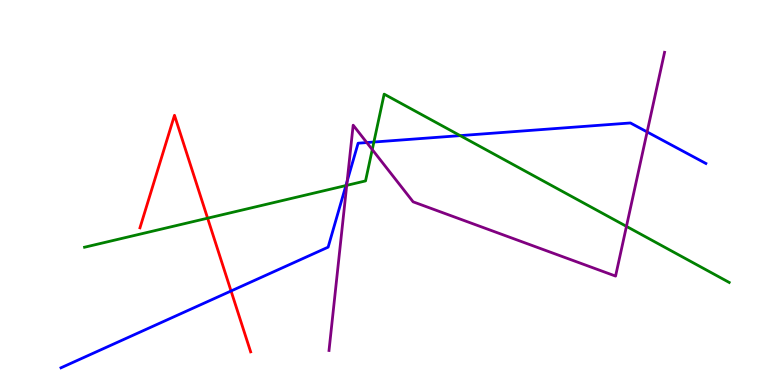[{'lines': ['blue', 'red'], 'intersections': [{'x': 2.98, 'y': 2.44}]}, {'lines': ['green', 'red'], 'intersections': [{'x': 2.68, 'y': 4.33}]}, {'lines': ['purple', 'red'], 'intersections': []}, {'lines': ['blue', 'green'], 'intersections': [{'x': 4.46, 'y': 5.18}, {'x': 4.82, 'y': 6.31}, {'x': 5.94, 'y': 6.48}]}, {'lines': ['blue', 'purple'], 'intersections': [{'x': 4.48, 'y': 5.29}, {'x': 4.73, 'y': 6.3}, {'x': 8.35, 'y': 6.57}]}, {'lines': ['green', 'purple'], 'intersections': [{'x': 4.47, 'y': 5.19}, {'x': 4.8, 'y': 6.11}, {'x': 8.08, 'y': 4.12}]}]